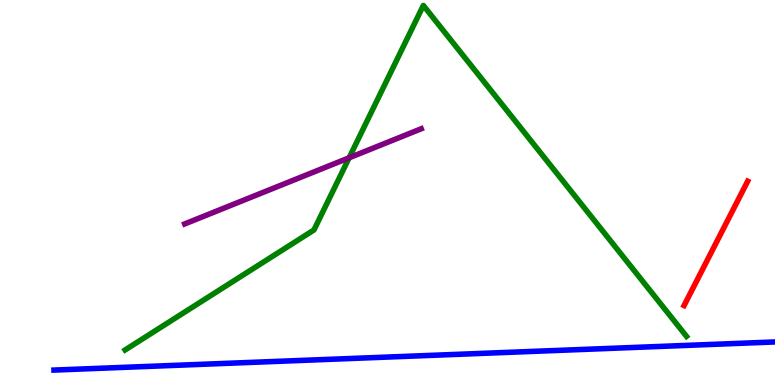[{'lines': ['blue', 'red'], 'intersections': []}, {'lines': ['green', 'red'], 'intersections': []}, {'lines': ['purple', 'red'], 'intersections': []}, {'lines': ['blue', 'green'], 'intersections': []}, {'lines': ['blue', 'purple'], 'intersections': []}, {'lines': ['green', 'purple'], 'intersections': [{'x': 4.5, 'y': 5.9}]}]